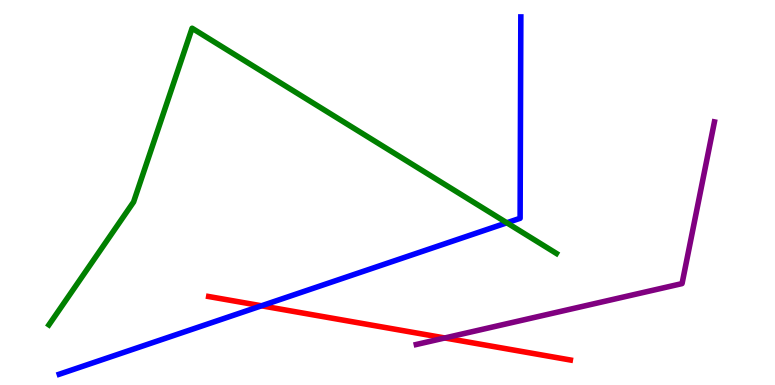[{'lines': ['blue', 'red'], 'intersections': [{'x': 3.37, 'y': 2.06}]}, {'lines': ['green', 'red'], 'intersections': []}, {'lines': ['purple', 'red'], 'intersections': [{'x': 5.74, 'y': 1.22}]}, {'lines': ['blue', 'green'], 'intersections': [{'x': 6.54, 'y': 4.21}]}, {'lines': ['blue', 'purple'], 'intersections': []}, {'lines': ['green', 'purple'], 'intersections': []}]